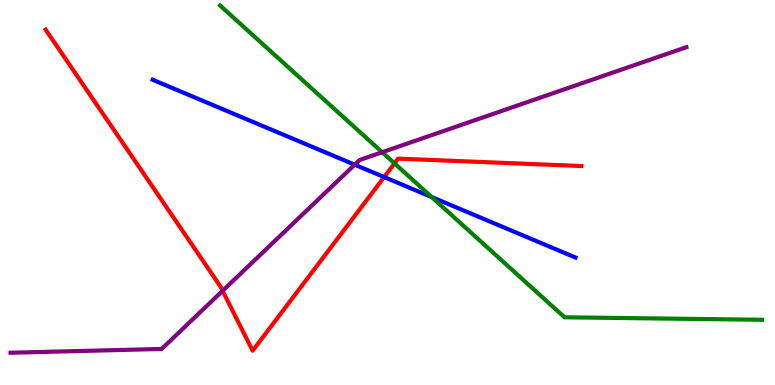[{'lines': ['blue', 'red'], 'intersections': [{'x': 4.96, 'y': 5.4}]}, {'lines': ['green', 'red'], 'intersections': [{'x': 5.09, 'y': 5.76}]}, {'lines': ['purple', 'red'], 'intersections': [{'x': 2.87, 'y': 2.45}]}, {'lines': ['blue', 'green'], 'intersections': [{'x': 5.57, 'y': 4.88}]}, {'lines': ['blue', 'purple'], 'intersections': [{'x': 4.58, 'y': 5.72}]}, {'lines': ['green', 'purple'], 'intersections': [{'x': 4.93, 'y': 6.05}]}]